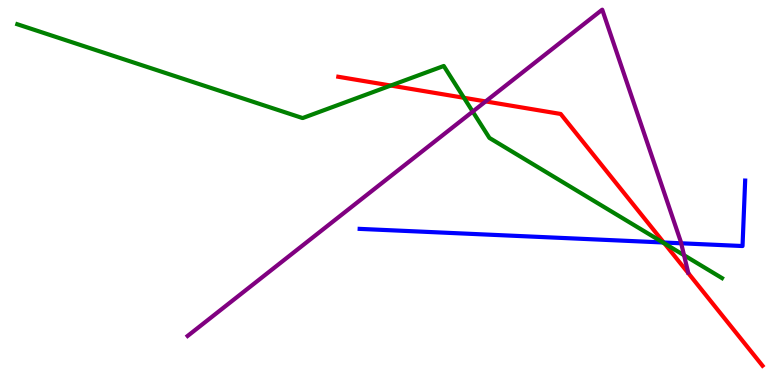[{'lines': ['blue', 'red'], 'intersections': [{'x': 8.56, 'y': 3.7}]}, {'lines': ['green', 'red'], 'intersections': [{'x': 5.04, 'y': 7.78}, {'x': 5.99, 'y': 7.46}, {'x': 8.57, 'y': 3.68}]}, {'lines': ['purple', 'red'], 'intersections': [{'x': 6.27, 'y': 7.37}]}, {'lines': ['blue', 'green'], 'intersections': [{'x': 8.55, 'y': 3.7}]}, {'lines': ['blue', 'purple'], 'intersections': [{'x': 8.79, 'y': 3.68}]}, {'lines': ['green', 'purple'], 'intersections': [{'x': 6.1, 'y': 7.1}, {'x': 8.83, 'y': 3.37}]}]